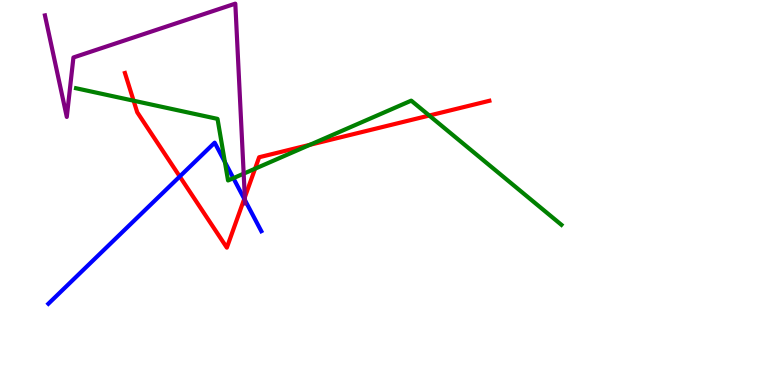[{'lines': ['blue', 'red'], 'intersections': [{'x': 2.32, 'y': 5.42}, {'x': 3.15, 'y': 4.83}]}, {'lines': ['green', 'red'], 'intersections': [{'x': 1.72, 'y': 7.38}, {'x': 3.29, 'y': 5.62}, {'x': 4.0, 'y': 6.24}, {'x': 5.54, 'y': 7.0}]}, {'lines': ['purple', 'red'], 'intersections': [{'x': 3.16, 'y': 4.87}]}, {'lines': ['blue', 'green'], 'intersections': [{'x': 2.9, 'y': 5.79}, {'x': 3.01, 'y': 5.37}]}, {'lines': ['blue', 'purple'], 'intersections': [{'x': 3.16, 'y': 4.8}]}, {'lines': ['green', 'purple'], 'intersections': [{'x': 3.14, 'y': 5.49}]}]